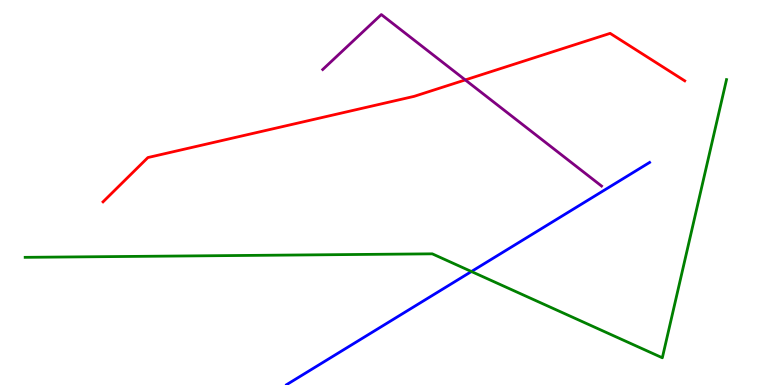[{'lines': ['blue', 'red'], 'intersections': []}, {'lines': ['green', 'red'], 'intersections': []}, {'lines': ['purple', 'red'], 'intersections': [{'x': 6.0, 'y': 7.92}]}, {'lines': ['blue', 'green'], 'intersections': [{'x': 6.08, 'y': 2.95}]}, {'lines': ['blue', 'purple'], 'intersections': []}, {'lines': ['green', 'purple'], 'intersections': []}]